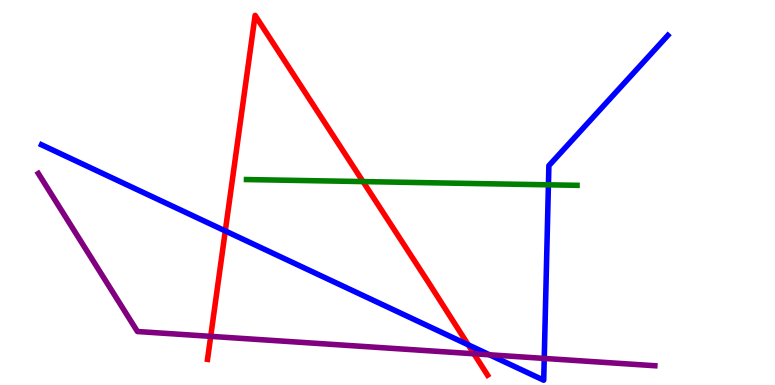[{'lines': ['blue', 'red'], 'intersections': [{'x': 2.91, 'y': 4.0}, {'x': 6.04, 'y': 1.04}]}, {'lines': ['green', 'red'], 'intersections': [{'x': 4.68, 'y': 5.28}]}, {'lines': ['purple', 'red'], 'intersections': [{'x': 2.72, 'y': 1.26}, {'x': 6.12, 'y': 0.811}]}, {'lines': ['blue', 'green'], 'intersections': [{'x': 7.08, 'y': 5.2}]}, {'lines': ['blue', 'purple'], 'intersections': [{'x': 6.32, 'y': 0.784}, {'x': 7.02, 'y': 0.69}]}, {'lines': ['green', 'purple'], 'intersections': []}]